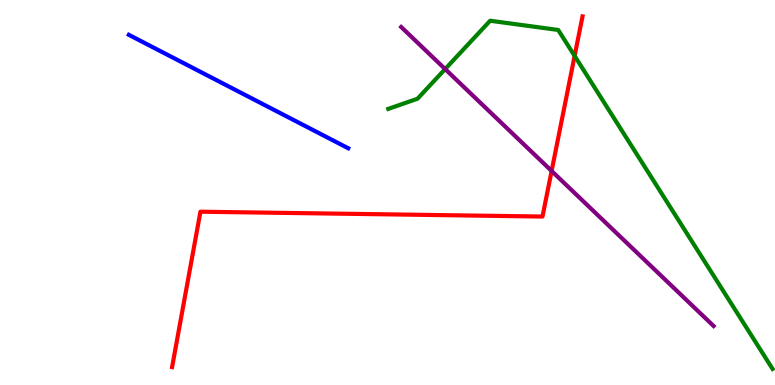[{'lines': ['blue', 'red'], 'intersections': []}, {'lines': ['green', 'red'], 'intersections': [{'x': 7.41, 'y': 8.55}]}, {'lines': ['purple', 'red'], 'intersections': [{'x': 7.12, 'y': 5.56}]}, {'lines': ['blue', 'green'], 'intersections': []}, {'lines': ['blue', 'purple'], 'intersections': []}, {'lines': ['green', 'purple'], 'intersections': [{'x': 5.74, 'y': 8.21}]}]